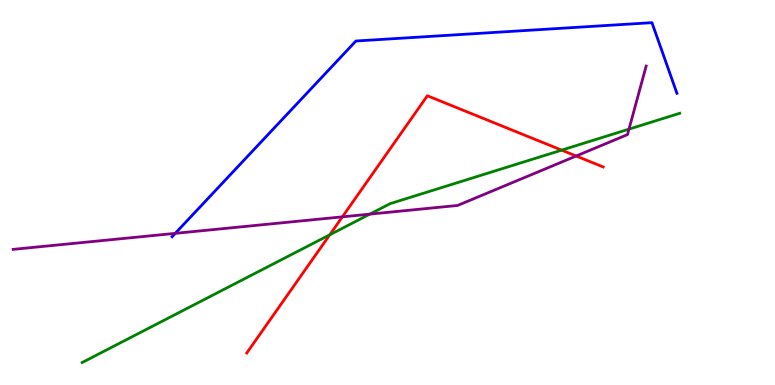[{'lines': ['blue', 'red'], 'intersections': []}, {'lines': ['green', 'red'], 'intersections': [{'x': 4.25, 'y': 3.9}, {'x': 7.25, 'y': 6.1}]}, {'lines': ['purple', 'red'], 'intersections': [{'x': 4.42, 'y': 4.37}, {'x': 7.43, 'y': 5.95}]}, {'lines': ['blue', 'green'], 'intersections': []}, {'lines': ['blue', 'purple'], 'intersections': [{'x': 2.26, 'y': 3.94}]}, {'lines': ['green', 'purple'], 'intersections': [{'x': 4.77, 'y': 4.44}, {'x': 8.12, 'y': 6.65}]}]